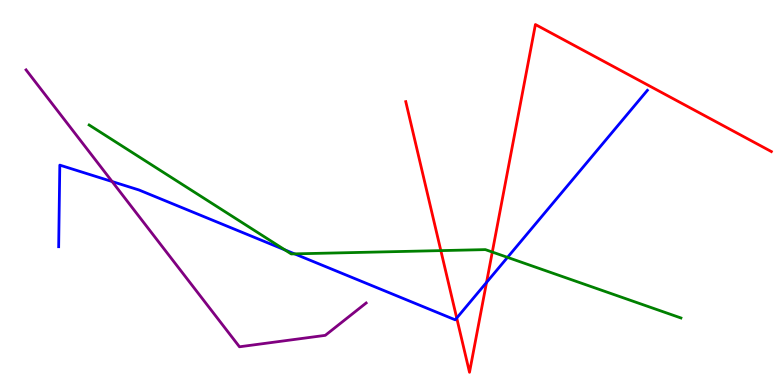[{'lines': ['blue', 'red'], 'intersections': [{'x': 5.89, 'y': 1.74}, {'x': 6.28, 'y': 2.66}]}, {'lines': ['green', 'red'], 'intersections': [{'x': 5.69, 'y': 3.49}, {'x': 6.35, 'y': 3.45}]}, {'lines': ['purple', 'red'], 'intersections': []}, {'lines': ['blue', 'green'], 'intersections': [{'x': 3.68, 'y': 3.51}, {'x': 3.8, 'y': 3.41}, {'x': 6.55, 'y': 3.32}]}, {'lines': ['blue', 'purple'], 'intersections': [{'x': 1.45, 'y': 5.28}]}, {'lines': ['green', 'purple'], 'intersections': []}]